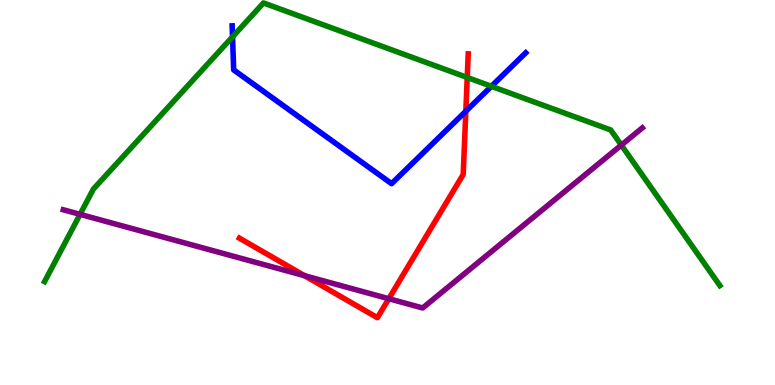[{'lines': ['blue', 'red'], 'intersections': [{'x': 6.01, 'y': 7.11}]}, {'lines': ['green', 'red'], 'intersections': [{'x': 6.03, 'y': 7.99}]}, {'lines': ['purple', 'red'], 'intersections': [{'x': 3.93, 'y': 2.84}, {'x': 5.02, 'y': 2.24}]}, {'lines': ['blue', 'green'], 'intersections': [{'x': 3.0, 'y': 9.04}, {'x': 6.34, 'y': 7.76}]}, {'lines': ['blue', 'purple'], 'intersections': []}, {'lines': ['green', 'purple'], 'intersections': [{'x': 1.03, 'y': 4.43}, {'x': 8.02, 'y': 6.23}]}]